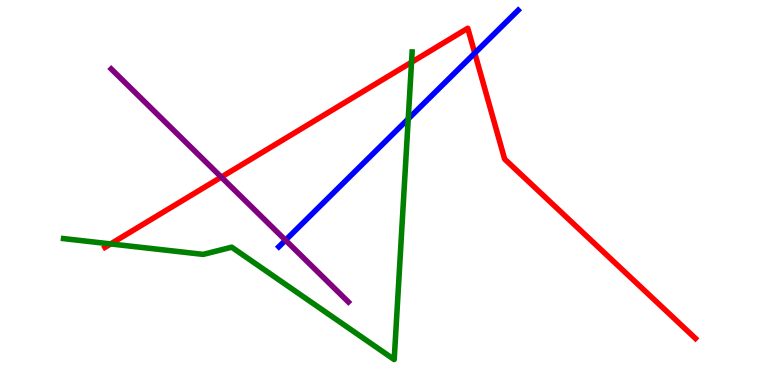[{'lines': ['blue', 'red'], 'intersections': [{'x': 6.13, 'y': 8.62}]}, {'lines': ['green', 'red'], 'intersections': [{'x': 1.43, 'y': 3.66}, {'x': 5.31, 'y': 8.38}]}, {'lines': ['purple', 'red'], 'intersections': [{'x': 2.86, 'y': 5.4}]}, {'lines': ['blue', 'green'], 'intersections': [{'x': 5.27, 'y': 6.91}]}, {'lines': ['blue', 'purple'], 'intersections': [{'x': 3.68, 'y': 3.76}]}, {'lines': ['green', 'purple'], 'intersections': []}]